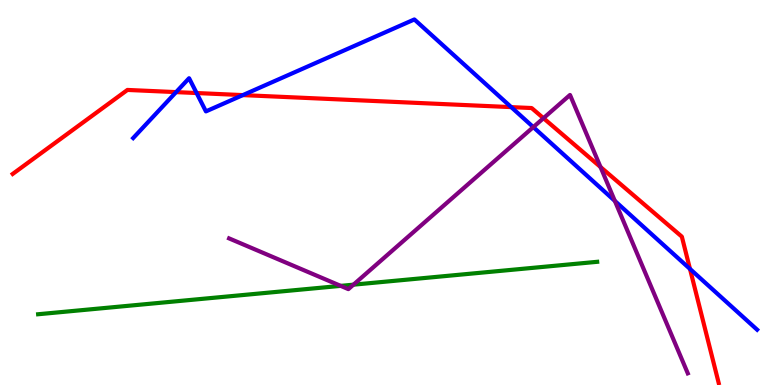[{'lines': ['blue', 'red'], 'intersections': [{'x': 2.27, 'y': 7.61}, {'x': 2.54, 'y': 7.58}, {'x': 3.13, 'y': 7.53}, {'x': 6.6, 'y': 7.22}, {'x': 8.9, 'y': 3.02}]}, {'lines': ['green', 'red'], 'intersections': []}, {'lines': ['purple', 'red'], 'intersections': [{'x': 7.01, 'y': 6.93}, {'x': 7.75, 'y': 5.66}]}, {'lines': ['blue', 'green'], 'intersections': []}, {'lines': ['blue', 'purple'], 'intersections': [{'x': 6.88, 'y': 6.7}, {'x': 7.93, 'y': 4.78}]}, {'lines': ['green', 'purple'], 'intersections': [{'x': 4.4, 'y': 2.57}, {'x': 4.56, 'y': 2.61}]}]